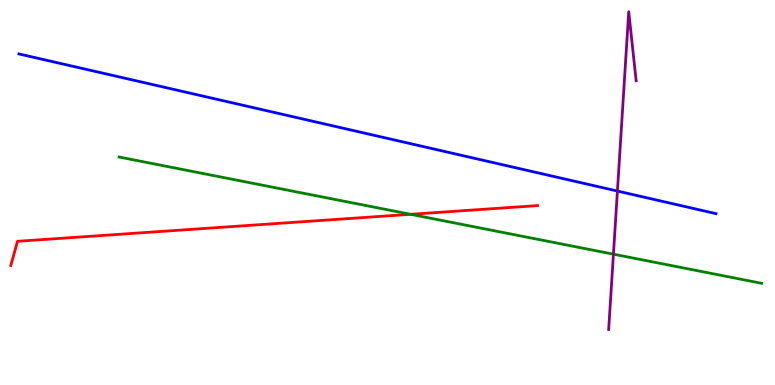[{'lines': ['blue', 'red'], 'intersections': []}, {'lines': ['green', 'red'], 'intersections': [{'x': 5.3, 'y': 4.43}]}, {'lines': ['purple', 'red'], 'intersections': []}, {'lines': ['blue', 'green'], 'intersections': []}, {'lines': ['blue', 'purple'], 'intersections': [{'x': 7.97, 'y': 5.04}]}, {'lines': ['green', 'purple'], 'intersections': [{'x': 7.92, 'y': 3.4}]}]